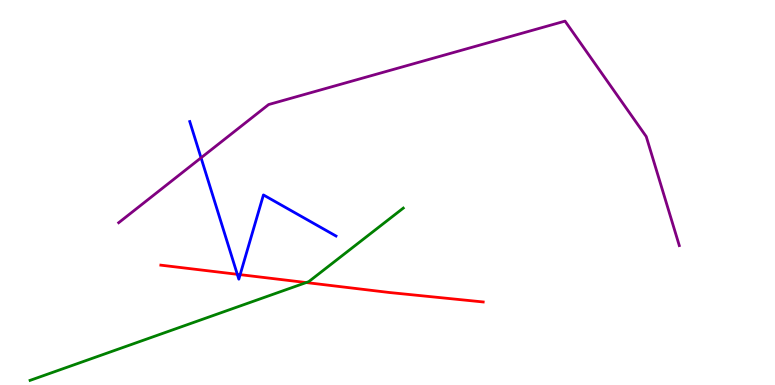[{'lines': ['blue', 'red'], 'intersections': [{'x': 3.06, 'y': 2.88}, {'x': 3.1, 'y': 2.87}]}, {'lines': ['green', 'red'], 'intersections': [{'x': 3.95, 'y': 2.66}]}, {'lines': ['purple', 'red'], 'intersections': []}, {'lines': ['blue', 'green'], 'intersections': []}, {'lines': ['blue', 'purple'], 'intersections': [{'x': 2.59, 'y': 5.9}]}, {'lines': ['green', 'purple'], 'intersections': []}]